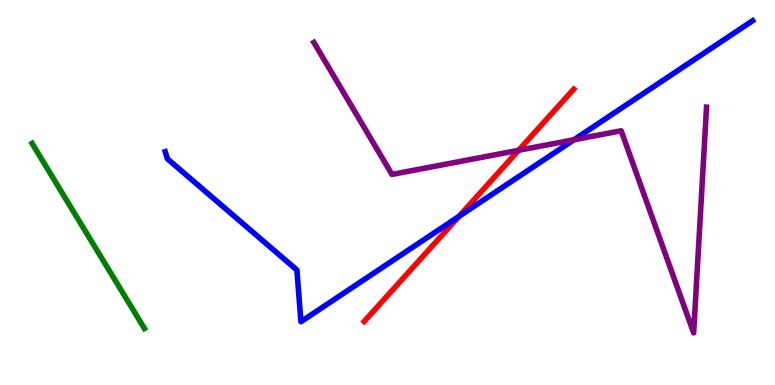[{'lines': ['blue', 'red'], 'intersections': [{'x': 5.92, 'y': 4.38}]}, {'lines': ['green', 'red'], 'intersections': []}, {'lines': ['purple', 'red'], 'intersections': [{'x': 6.69, 'y': 6.1}]}, {'lines': ['blue', 'green'], 'intersections': []}, {'lines': ['blue', 'purple'], 'intersections': [{'x': 7.41, 'y': 6.37}]}, {'lines': ['green', 'purple'], 'intersections': []}]